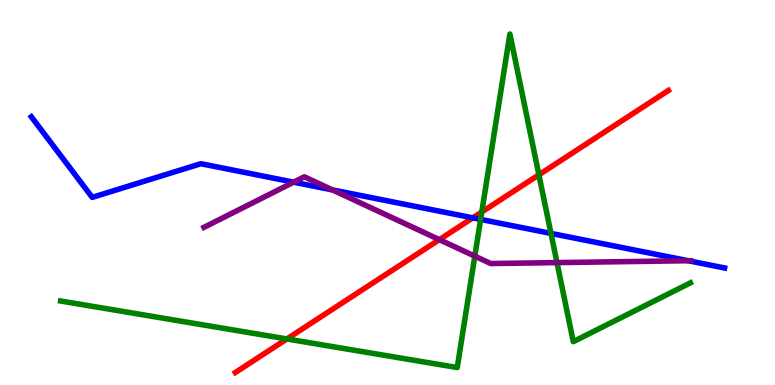[{'lines': ['blue', 'red'], 'intersections': [{'x': 6.1, 'y': 4.34}]}, {'lines': ['green', 'red'], 'intersections': [{'x': 3.7, 'y': 1.2}, {'x': 6.22, 'y': 4.49}, {'x': 6.95, 'y': 5.46}]}, {'lines': ['purple', 'red'], 'intersections': [{'x': 5.67, 'y': 3.78}]}, {'lines': ['blue', 'green'], 'intersections': [{'x': 6.2, 'y': 4.3}, {'x': 7.11, 'y': 3.94}]}, {'lines': ['blue', 'purple'], 'intersections': [{'x': 3.79, 'y': 5.27}, {'x': 4.29, 'y': 5.07}, {'x': 8.88, 'y': 3.23}]}, {'lines': ['green', 'purple'], 'intersections': [{'x': 6.13, 'y': 3.35}, {'x': 7.19, 'y': 3.18}]}]